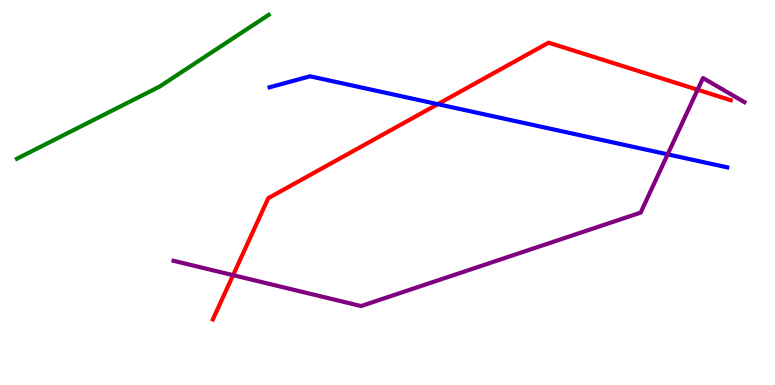[{'lines': ['blue', 'red'], 'intersections': [{'x': 5.65, 'y': 7.29}]}, {'lines': ['green', 'red'], 'intersections': []}, {'lines': ['purple', 'red'], 'intersections': [{'x': 3.01, 'y': 2.85}, {'x': 9.0, 'y': 7.67}]}, {'lines': ['blue', 'green'], 'intersections': []}, {'lines': ['blue', 'purple'], 'intersections': [{'x': 8.61, 'y': 5.99}]}, {'lines': ['green', 'purple'], 'intersections': []}]